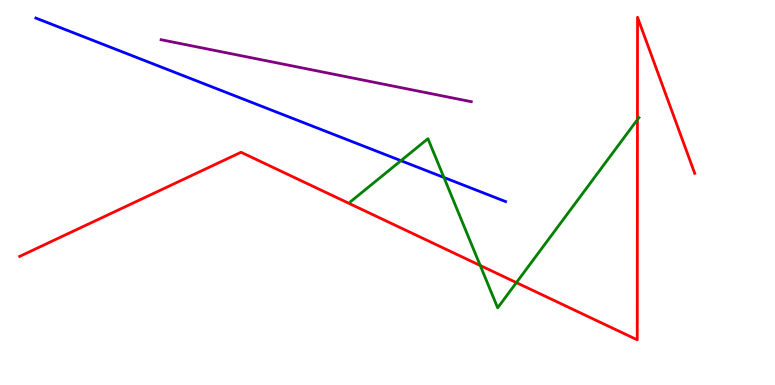[{'lines': ['blue', 'red'], 'intersections': []}, {'lines': ['green', 'red'], 'intersections': [{'x': 6.2, 'y': 3.1}, {'x': 6.66, 'y': 2.66}, {'x': 8.23, 'y': 6.89}]}, {'lines': ['purple', 'red'], 'intersections': []}, {'lines': ['blue', 'green'], 'intersections': [{'x': 5.17, 'y': 5.83}, {'x': 5.73, 'y': 5.39}]}, {'lines': ['blue', 'purple'], 'intersections': []}, {'lines': ['green', 'purple'], 'intersections': []}]